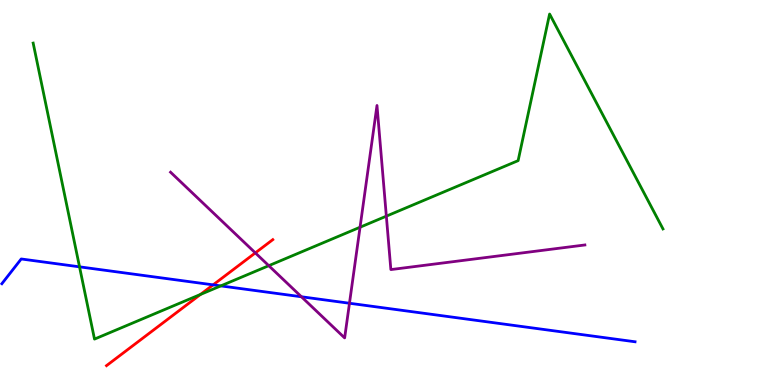[{'lines': ['blue', 'red'], 'intersections': [{'x': 2.75, 'y': 2.6}]}, {'lines': ['green', 'red'], 'intersections': [{'x': 2.59, 'y': 2.35}]}, {'lines': ['purple', 'red'], 'intersections': [{'x': 3.29, 'y': 3.43}]}, {'lines': ['blue', 'green'], 'intersections': [{'x': 1.03, 'y': 3.07}, {'x': 2.85, 'y': 2.57}]}, {'lines': ['blue', 'purple'], 'intersections': [{'x': 3.89, 'y': 2.29}, {'x': 4.51, 'y': 2.12}]}, {'lines': ['green', 'purple'], 'intersections': [{'x': 3.47, 'y': 3.1}, {'x': 4.65, 'y': 4.1}, {'x': 4.99, 'y': 4.39}]}]